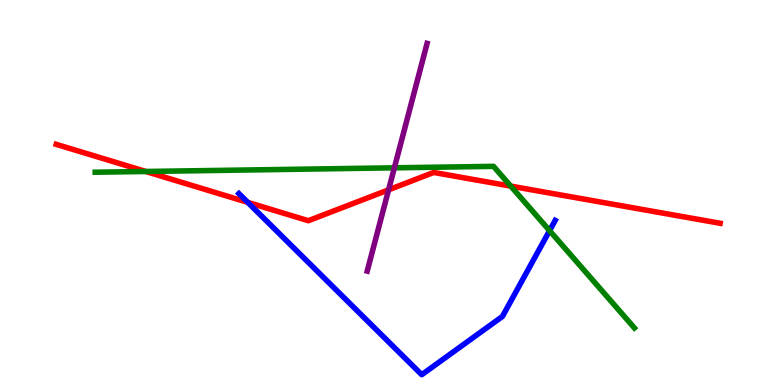[{'lines': ['blue', 'red'], 'intersections': [{'x': 3.2, 'y': 4.74}]}, {'lines': ['green', 'red'], 'intersections': [{'x': 1.88, 'y': 5.55}, {'x': 6.59, 'y': 5.17}]}, {'lines': ['purple', 'red'], 'intersections': [{'x': 5.01, 'y': 5.07}]}, {'lines': ['blue', 'green'], 'intersections': [{'x': 7.09, 'y': 4.01}]}, {'lines': ['blue', 'purple'], 'intersections': []}, {'lines': ['green', 'purple'], 'intersections': [{'x': 5.09, 'y': 5.64}]}]